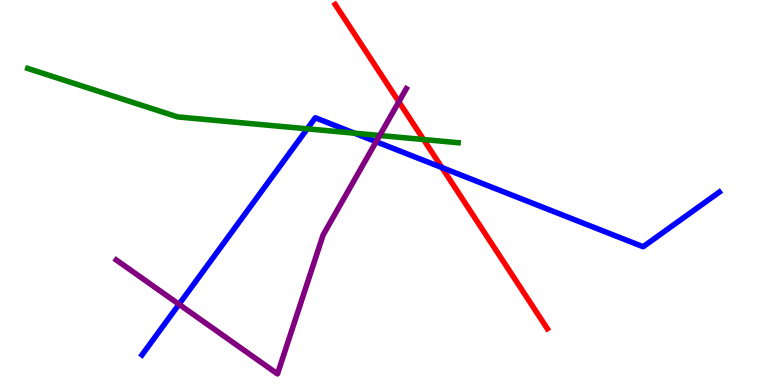[{'lines': ['blue', 'red'], 'intersections': [{'x': 5.7, 'y': 5.65}]}, {'lines': ['green', 'red'], 'intersections': [{'x': 5.47, 'y': 6.38}]}, {'lines': ['purple', 'red'], 'intersections': [{'x': 5.15, 'y': 7.36}]}, {'lines': ['blue', 'green'], 'intersections': [{'x': 3.96, 'y': 6.65}, {'x': 4.57, 'y': 6.54}]}, {'lines': ['blue', 'purple'], 'intersections': [{'x': 2.31, 'y': 2.1}, {'x': 4.85, 'y': 6.32}]}, {'lines': ['green', 'purple'], 'intersections': [{'x': 4.9, 'y': 6.48}]}]